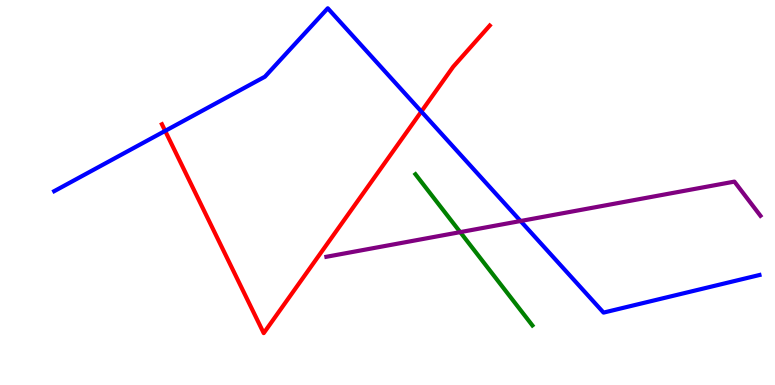[{'lines': ['blue', 'red'], 'intersections': [{'x': 2.13, 'y': 6.6}, {'x': 5.44, 'y': 7.1}]}, {'lines': ['green', 'red'], 'intersections': []}, {'lines': ['purple', 'red'], 'intersections': []}, {'lines': ['blue', 'green'], 'intersections': []}, {'lines': ['blue', 'purple'], 'intersections': [{'x': 6.72, 'y': 4.26}]}, {'lines': ['green', 'purple'], 'intersections': [{'x': 5.94, 'y': 3.97}]}]